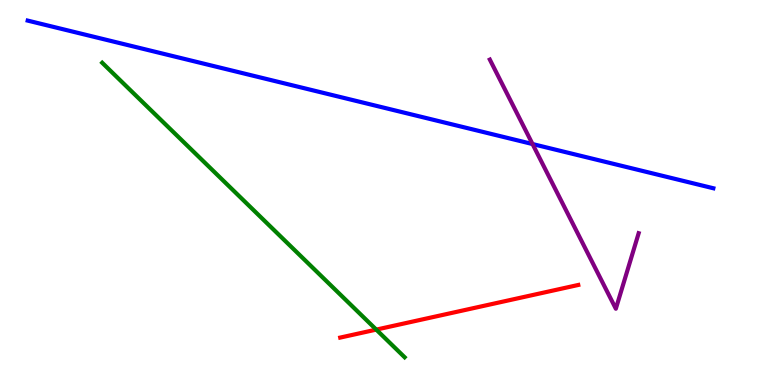[{'lines': ['blue', 'red'], 'intersections': []}, {'lines': ['green', 'red'], 'intersections': [{'x': 4.86, 'y': 1.44}]}, {'lines': ['purple', 'red'], 'intersections': []}, {'lines': ['blue', 'green'], 'intersections': []}, {'lines': ['blue', 'purple'], 'intersections': [{'x': 6.87, 'y': 6.26}]}, {'lines': ['green', 'purple'], 'intersections': []}]